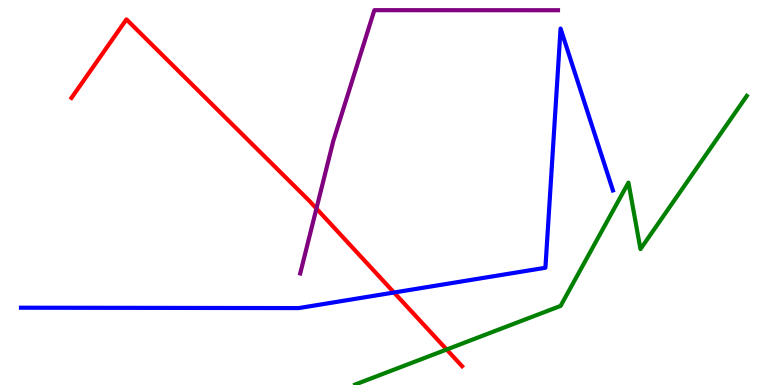[{'lines': ['blue', 'red'], 'intersections': [{'x': 5.08, 'y': 2.4}]}, {'lines': ['green', 'red'], 'intersections': [{'x': 5.76, 'y': 0.922}]}, {'lines': ['purple', 'red'], 'intersections': [{'x': 4.08, 'y': 4.58}]}, {'lines': ['blue', 'green'], 'intersections': []}, {'lines': ['blue', 'purple'], 'intersections': []}, {'lines': ['green', 'purple'], 'intersections': []}]